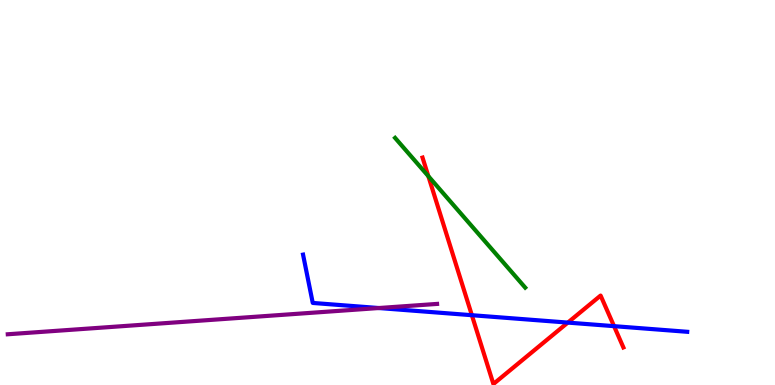[{'lines': ['blue', 'red'], 'intersections': [{'x': 6.09, 'y': 1.81}, {'x': 7.33, 'y': 1.62}, {'x': 7.92, 'y': 1.53}]}, {'lines': ['green', 'red'], 'intersections': [{'x': 5.53, 'y': 5.42}]}, {'lines': ['purple', 'red'], 'intersections': []}, {'lines': ['blue', 'green'], 'intersections': []}, {'lines': ['blue', 'purple'], 'intersections': [{'x': 4.89, 'y': 2.0}]}, {'lines': ['green', 'purple'], 'intersections': []}]